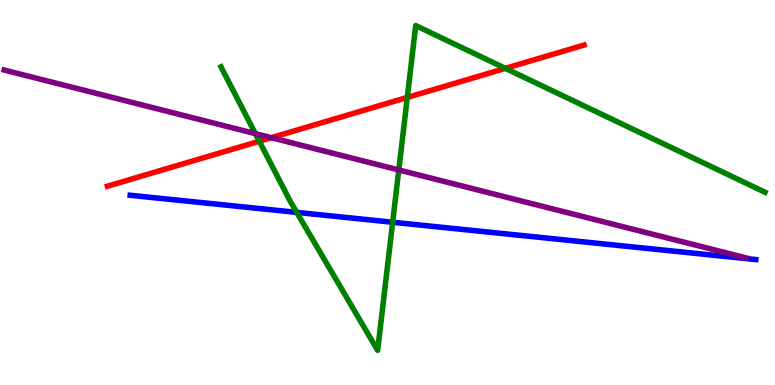[{'lines': ['blue', 'red'], 'intersections': []}, {'lines': ['green', 'red'], 'intersections': [{'x': 3.35, 'y': 6.33}, {'x': 5.26, 'y': 7.47}, {'x': 6.52, 'y': 8.22}]}, {'lines': ['purple', 'red'], 'intersections': [{'x': 3.5, 'y': 6.42}]}, {'lines': ['blue', 'green'], 'intersections': [{'x': 3.83, 'y': 4.48}, {'x': 5.07, 'y': 4.23}]}, {'lines': ['blue', 'purple'], 'intersections': []}, {'lines': ['green', 'purple'], 'intersections': [{'x': 3.3, 'y': 6.53}, {'x': 5.15, 'y': 5.59}]}]